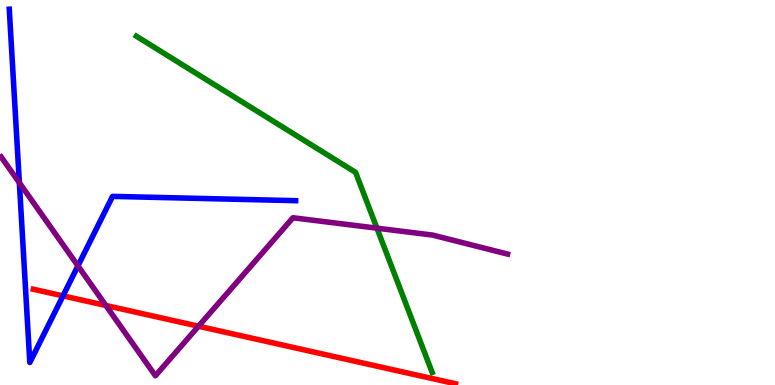[{'lines': ['blue', 'red'], 'intersections': [{'x': 0.813, 'y': 2.31}]}, {'lines': ['green', 'red'], 'intersections': []}, {'lines': ['purple', 'red'], 'intersections': [{'x': 1.37, 'y': 2.07}, {'x': 2.56, 'y': 1.53}]}, {'lines': ['blue', 'green'], 'intersections': []}, {'lines': ['blue', 'purple'], 'intersections': [{'x': 0.25, 'y': 5.25}, {'x': 1.01, 'y': 3.09}]}, {'lines': ['green', 'purple'], 'intersections': [{'x': 4.86, 'y': 4.07}]}]